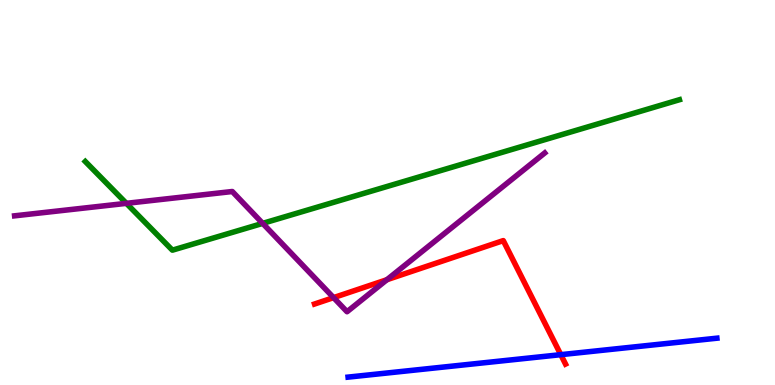[{'lines': ['blue', 'red'], 'intersections': [{'x': 7.24, 'y': 0.788}]}, {'lines': ['green', 'red'], 'intersections': []}, {'lines': ['purple', 'red'], 'intersections': [{'x': 4.3, 'y': 2.27}, {'x': 4.99, 'y': 2.73}]}, {'lines': ['blue', 'green'], 'intersections': []}, {'lines': ['blue', 'purple'], 'intersections': []}, {'lines': ['green', 'purple'], 'intersections': [{'x': 1.63, 'y': 4.72}, {'x': 3.39, 'y': 4.2}]}]